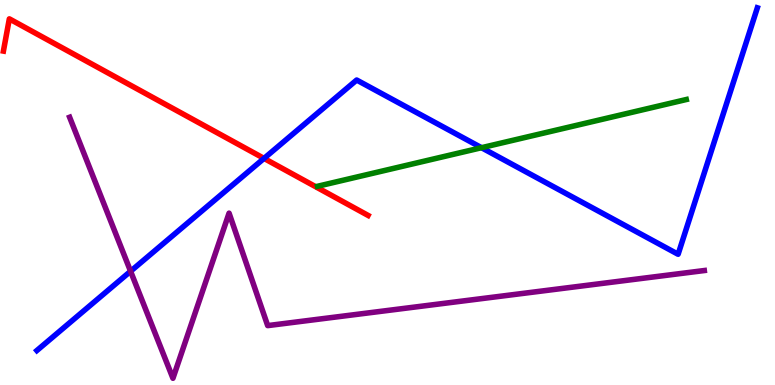[{'lines': ['blue', 'red'], 'intersections': [{'x': 3.41, 'y': 5.89}]}, {'lines': ['green', 'red'], 'intersections': []}, {'lines': ['purple', 'red'], 'intersections': []}, {'lines': ['blue', 'green'], 'intersections': [{'x': 6.21, 'y': 6.16}]}, {'lines': ['blue', 'purple'], 'intersections': [{'x': 1.68, 'y': 2.95}]}, {'lines': ['green', 'purple'], 'intersections': []}]